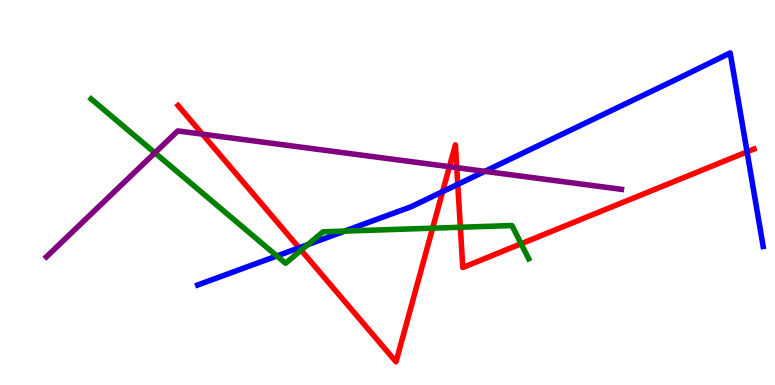[{'lines': ['blue', 'red'], 'intersections': [{'x': 3.86, 'y': 3.56}, {'x': 5.71, 'y': 5.02}, {'x': 5.91, 'y': 5.21}, {'x': 9.64, 'y': 6.06}]}, {'lines': ['green', 'red'], 'intersections': [{'x': 3.89, 'y': 3.5}, {'x': 5.58, 'y': 4.07}, {'x': 5.94, 'y': 4.1}, {'x': 6.72, 'y': 3.67}]}, {'lines': ['purple', 'red'], 'intersections': [{'x': 2.61, 'y': 6.52}, {'x': 5.8, 'y': 5.67}, {'x': 5.89, 'y': 5.65}]}, {'lines': ['blue', 'green'], 'intersections': [{'x': 3.57, 'y': 3.35}, {'x': 3.97, 'y': 3.65}, {'x': 4.45, 'y': 4.0}]}, {'lines': ['blue', 'purple'], 'intersections': [{'x': 6.26, 'y': 5.55}]}, {'lines': ['green', 'purple'], 'intersections': [{'x': 2.0, 'y': 6.03}]}]